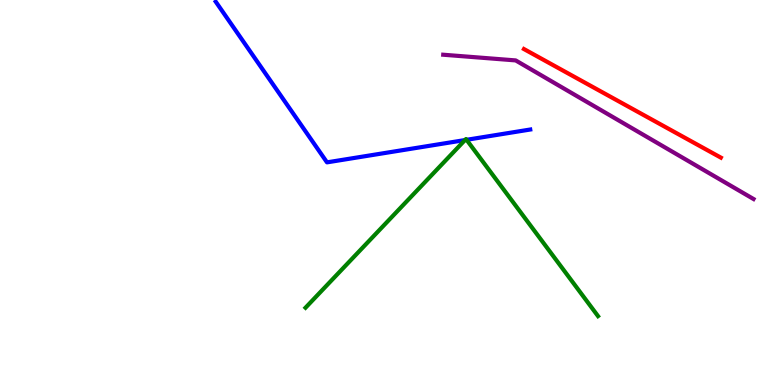[{'lines': ['blue', 'red'], 'intersections': []}, {'lines': ['green', 'red'], 'intersections': []}, {'lines': ['purple', 'red'], 'intersections': []}, {'lines': ['blue', 'green'], 'intersections': [{'x': 6.0, 'y': 6.36}, {'x': 6.02, 'y': 6.37}]}, {'lines': ['blue', 'purple'], 'intersections': []}, {'lines': ['green', 'purple'], 'intersections': []}]